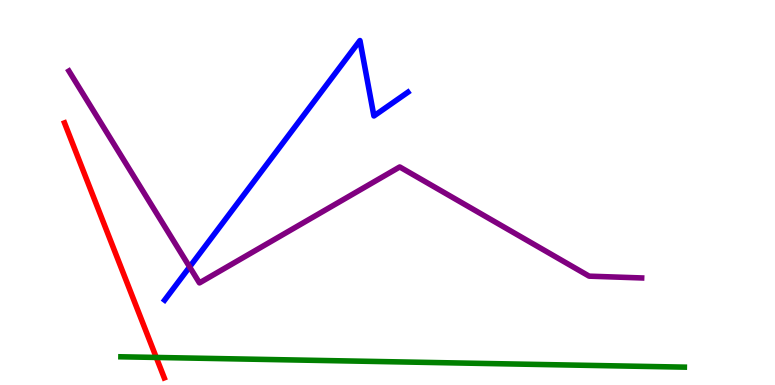[{'lines': ['blue', 'red'], 'intersections': []}, {'lines': ['green', 'red'], 'intersections': [{'x': 2.02, 'y': 0.716}]}, {'lines': ['purple', 'red'], 'intersections': []}, {'lines': ['blue', 'green'], 'intersections': []}, {'lines': ['blue', 'purple'], 'intersections': [{'x': 2.45, 'y': 3.07}]}, {'lines': ['green', 'purple'], 'intersections': []}]